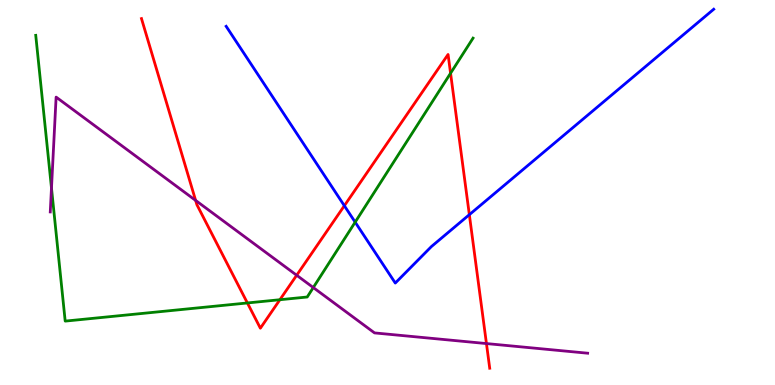[{'lines': ['blue', 'red'], 'intersections': [{'x': 4.44, 'y': 4.66}, {'x': 6.06, 'y': 4.42}]}, {'lines': ['green', 'red'], 'intersections': [{'x': 3.19, 'y': 2.13}, {'x': 3.61, 'y': 2.21}, {'x': 5.81, 'y': 8.1}]}, {'lines': ['purple', 'red'], 'intersections': [{'x': 2.52, 'y': 4.79}, {'x': 3.83, 'y': 2.85}, {'x': 6.28, 'y': 1.08}]}, {'lines': ['blue', 'green'], 'intersections': [{'x': 4.58, 'y': 4.23}]}, {'lines': ['blue', 'purple'], 'intersections': []}, {'lines': ['green', 'purple'], 'intersections': [{'x': 0.664, 'y': 5.12}, {'x': 4.04, 'y': 2.53}]}]